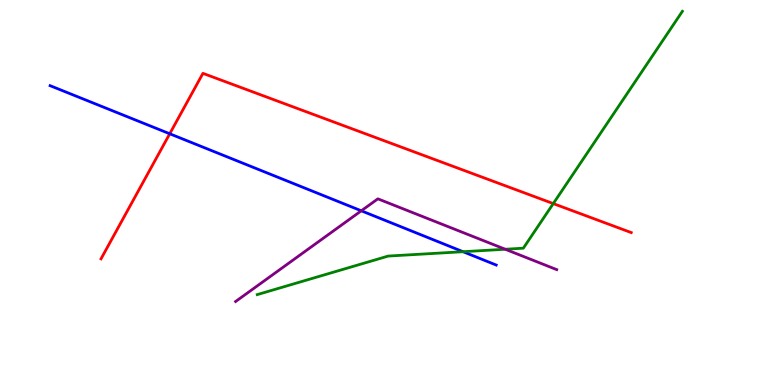[{'lines': ['blue', 'red'], 'intersections': [{'x': 2.19, 'y': 6.53}]}, {'lines': ['green', 'red'], 'intersections': [{'x': 7.14, 'y': 4.71}]}, {'lines': ['purple', 'red'], 'intersections': []}, {'lines': ['blue', 'green'], 'intersections': [{'x': 5.97, 'y': 3.46}]}, {'lines': ['blue', 'purple'], 'intersections': [{'x': 4.66, 'y': 4.52}]}, {'lines': ['green', 'purple'], 'intersections': [{'x': 6.52, 'y': 3.53}]}]